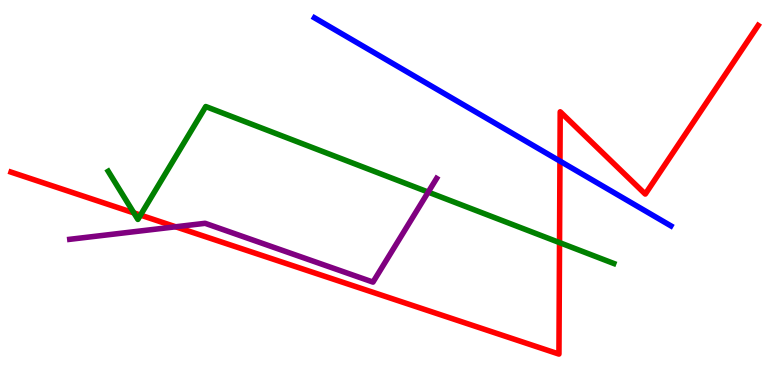[{'lines': ['blue', 'red'], 'intersections': [{'x': 7.23, 'y': 5.82}]}, {'lines': ['green', 'red'], 'intersections': [{'x': 1.73, 'y': 4.47}, {'x': 1.81, 'y': 4.41}, {'x': 7.22, 'y': 3.7}]}, {'lines': ['purple', 'red'], 'intersections': [{'x': 2.27, 'y': 4.11}]}, {'lines': ['blue', 'green'], 'intersections': []}, {'lines': ['blue', 'purple'], 'intersections': []}, {'lines': ['green', 'purple'], 'intersections': [{'x': 5.53, 'y': 5.01}]}]